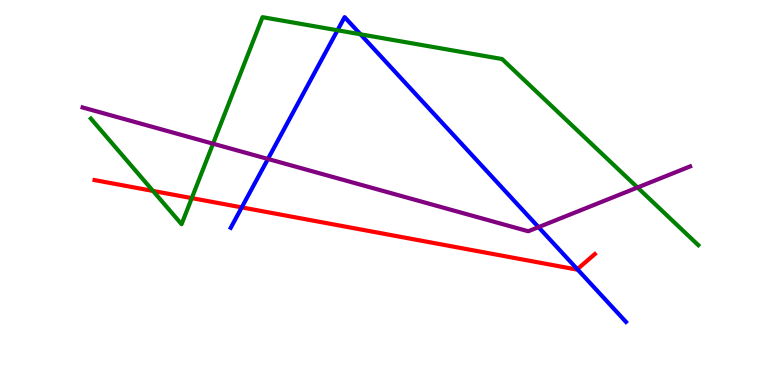[{'lines': ['blue', 'red'], 'intersections': [{'x': 3.12, 'y': 4.61}, {'x': 7.45, 'y': 3.01}]}, {'lines': ['green', 'red'], 'intersections': [{'x': 1.97, 'y': 5.04}, {'x': 2.47, 'y': 4.85}]}, {'lines': ['purple', 'red'], 'intersections': []}, {'lines': ['blue', 'green'], 'intersections': [{'x': 4.35, 'y': 9.21}, {'x': 4.65, 'y': 9.11}]}, {'lines': ['blue', 'purple'], 'intersections': [{'x': 3.46, 'y': 5.87}, {'x': 6.95, 'y': 4.1}]}, {'lines': ['green', 'purple'], 'intersections': [{'x': 2.75, 'y': 6.27}, {'x': 8.23, 'y': 5.13}]}]